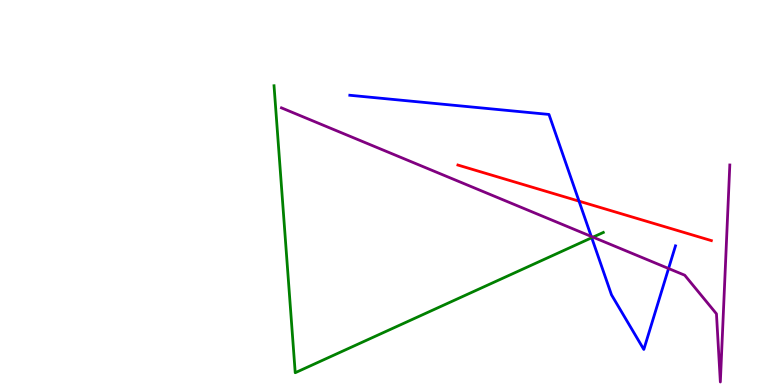[{'lines': ['blue', 'red'], 'intersections': [{'x': 7.47, 'y': 4.78}]}, {'lines': ['green', 'red'], 'intersections': []}, {'lines': ['purple', 'red'], 'intersections': []}, {'lines': ['blue', 'green'], 'intersections': [{'x': 7.63, 'y': 3.83}]}, {'lines': ['blue', 'purple'], 'intersections': [{'x': 7.63, 'y': 3.86}, {'x': 8.63, 'y': 3.03}]}, {'lines': ['green', 'purple'], 'intersections': [{'x': 7.65, 'y': 3.84}]}]